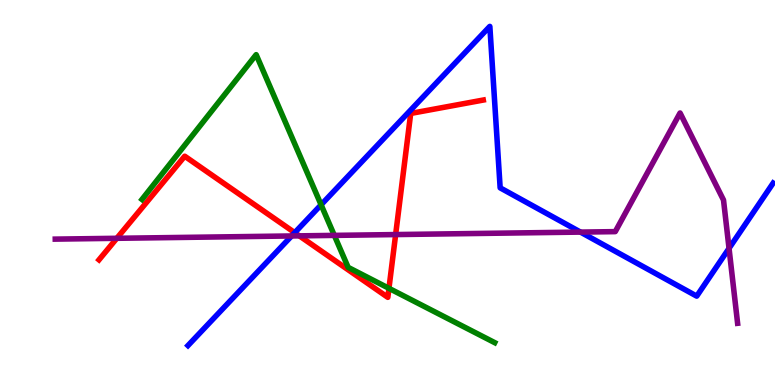[{'lines': ['blue', 'red'], 'intersections': [{'x': 3.8, 'y': 3.96}]}, {'lines': ['green', 'red'], 'intersections': [{'x': 5.02, 'y': 2.51}]}, {'lines': ['purple', 'red'], 'intersections': [{'x': 1.51, 'y': 3.81}, {'x': 3.86, 'y': 3.87}, {'x': 5.11, 'y': 3.91}]}, {'lines': ['blue', 'green'], 'intersections': [{'x': 4.14, 'y': 4.68}]}, {'lines': ['blue', 'purple'], 'intersections': [{'x': 3.76, 'y': 3.87}, {'x': 7.49, 'y': 3.97}, {'x': 9.41, 'y': 3.55}]}, {'lines': ['green', 'purple'], 'intersections': [{'x': 4.31, 'y': 3.89}]}]